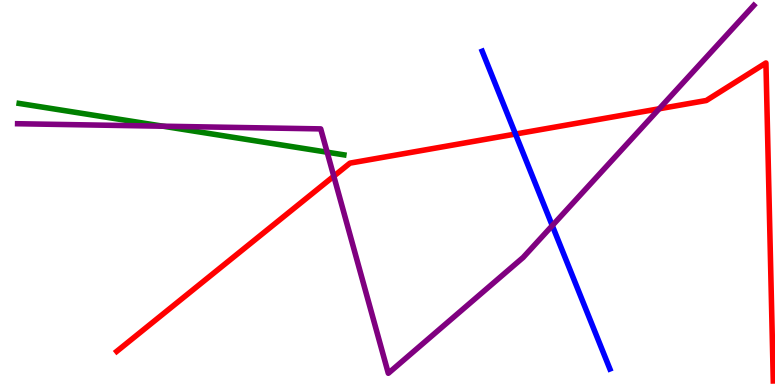[{'lines': ['blue', 'red'], 'intersections': [{'x': 6.65, 'y': 6.52}]}, {'lines': ['green', 'red'], 'intersections': []}, {'lines': ['purple', 'red'], 'intersections': [{'x': 4.31, 'y': 5.42}, {'x': 8.51, 'y': 7.17}]}, {'lines': ['blue', 'green'], 'intersections': []}, {'lines': ['blue', 'purple'], 'intersections': [{'x': 7.13, 'y': 4.14}]}, {'lines': ['green', 'purple'], 'intersections': [{'x': 2.1, 'y': 6.72}, {'x': 4.22, 'y': 6.05}]}]